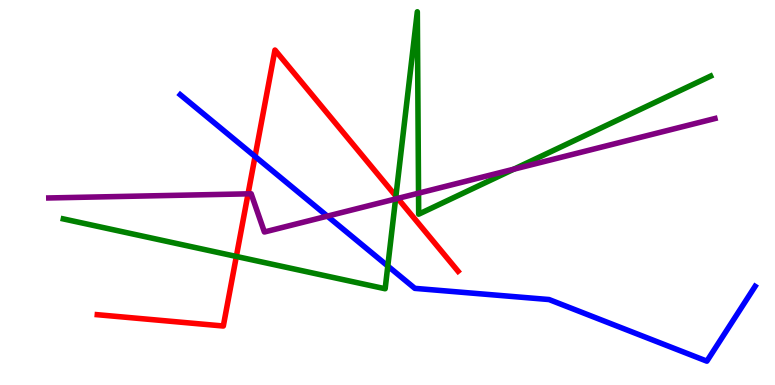[{'lines': ['blue', 'red'], 'intersections': [{'x': 3.29, 'y': 5.94}]}, {'lines': ['green', 'red'], 'intersections': [{'x': 3.05, 'y': 3.34}, {'x': 5.11, 'y': 4.91}]}, {'lines': ['purple', 'red'], 'intersections': [{'x': 3.2, 'y': 4.97}, {'x': 5.13, 'y': 4.85}]}, {'lines': ['blue', 'green'], 'intersections': [{'x': 5.0, 'y': 3.09}]}, {'lines': ['blue', 'purple'], 'intersections': [{'x': 4.22, 'y': 4.39}]}, {'lines': ['green', 'purple'], 'intersections': [{'x': 5.1, 'y': 4.83}, {'x': 5.4, 'y': 4.98}, {'x': 6.63, 'y': 5.61}]}]